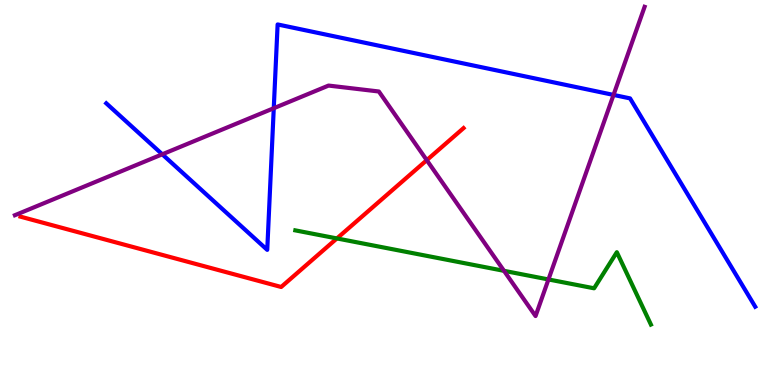[{'lines': ['blue', 'red'], 'intersections': []}, {'lines': ['green', 'red'], 'intersections': [{'x': 4.35, 'y': 3.81}]}, {'lines': ['purple', 'red'], 'intersections': [{'x': 5.51, 'y': 5.84}]}, {'lines': ['blue', 'green'], 'intersections': []}, {'lines': ['blue', 'purple'], 'intersections': [{'x': 2.09, 'y': 5.99}, {'x': 3.53, 'y': 7.19}, {'x': 7.92, 'y': 7.53}]}, {'lines': ['green', 'purple'], 'intersections': [{'x': 6.5, 'y': 2.97}, {'x': 7.08, 'y': 2.74}]}]